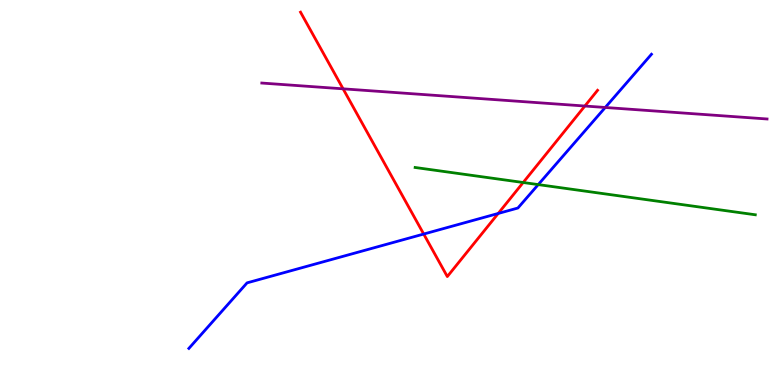[{'lines': ['blue', 'red'], 'intersections': [{'x': 5.47, 'y': 3.92}, {'x': 6.43, 'y': 4.46}]}, {'lines': ['green', 'red'], 'intersections': [{'x': 6.75, 'y': 5.26}]}, {'lines': ['purple', 'red'], 'intersections': [{'x': 4.43, 'y': 7.69}, {'x': 7.55, 'y': 7.25}]}, {'lines': ['blue', 'green'], 'intersections': [{'x': 6.95, 'y': 5.21}]}, {'lines': ['blue', 'purple'], 'intersections': [{'x': 7.81, 'y': 7.21}]}, {'lines': ['green', 'purple'], 'intersections': []}]